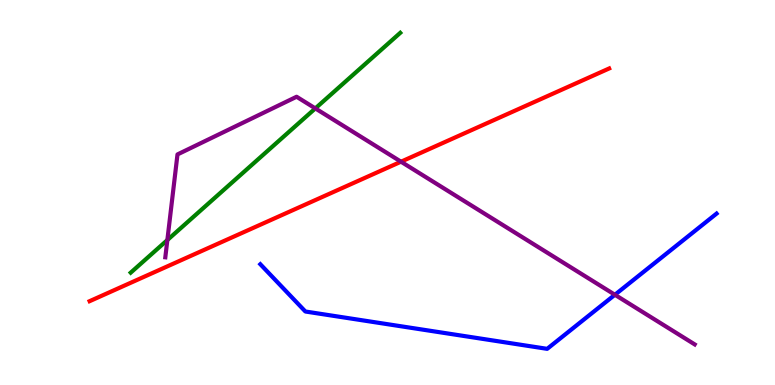[{'lines': ['blue', 'red'], 'intersections': []}, {'lines': ['green', 'red'], 'intersections': []}, {'lines': ['purple', 'red'], 'intersections': [{'x': 5.17, 'y': 5.8}]}, {'lines': ['blue', 'green'], 'intersections': []}, {'lines': ['blue', 'purple'], 'intersections': [{'x': 7.93, 'y': 2.34}]}, {'lines': ['green', 'purple'], 'intersections': [{'x': 2.16, 'y': 3.77}, {'x': 4.07, 'y': 7.18}]}]